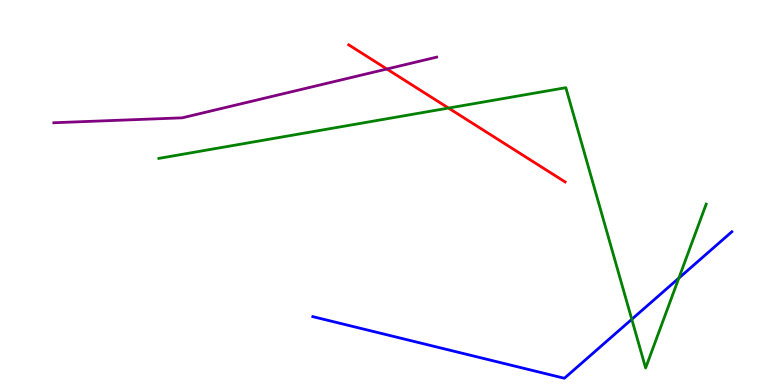[{'lines': ['blue', 'red'], 'intersections': []}, {'lines': ['green', 'red'], 'intersections': [{'x': 5.79, 'y': 7.19}]}, {'lines': ['purple', 'red'], 'intersections': [{'x': 4.99, 'y': 8.21}]}, {'lines': ['blue', 'green'], 'intersections': [{'x': 8.15, 'y': 1.71}, {'x': 8.76, 'y': 2.78}]}, {'lines': ['blue', 'purple'], 'intersections': []}, {'lines': ['green', 'purple'], 'intersections': []}]